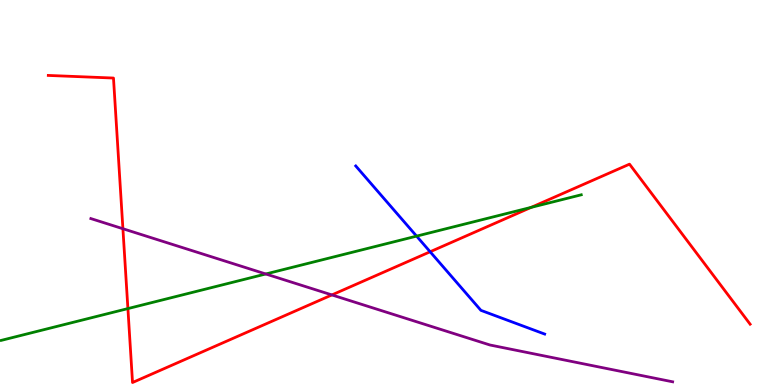[{'lines': ['blue', 'red'], 'intersections': [{'x': 5.55, 'y': 3.46}]}, {'lines': ['green', 'red'], 'intersections': [{'x': 1.65, 'y': 1.98}, {'x': 6.85, 'y': 4.61}]}, {'lines': ['purple', 'red'], 'intersections': [{'x': 1.59, 'y': 4.06}, {'x': 4.28, 'y': 2.34}]}, {'lines': ['blue', 'green'], 'intersections': [{'x': 5.38, 'y': 3.87}]}, {'lines': ['blue', 'purple'], 'intersections': []}, {'lines': ['green', 'purple'], 'intersections': [{'x': 3.43, 'y': 2.88}]}]